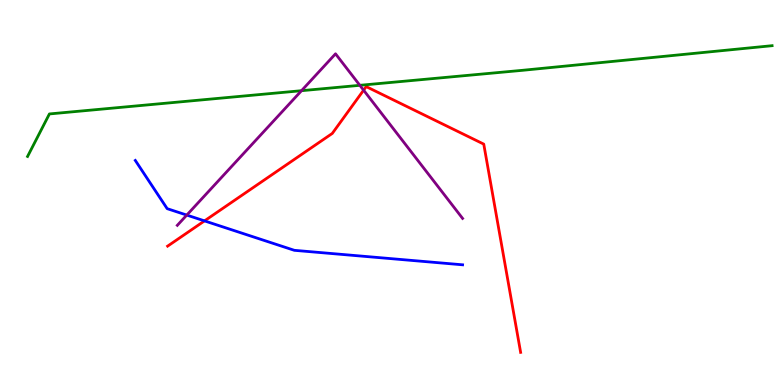[{'lines': ['blue', 'red'], 'intersections': [{'x': 2.64, 'y': 4.26}]}, {'lines': ['green', 'red'], 'intersections': []}, {'lines': ['purple', 'red'], 'intersections': [{'x': 4.69, 'y': 7.66}]}, {'lines': ['blue', 'green'], 'intersections': []}, {'lines': ['blue', 'purple'], 'intersections': [{'x': 2.41, 'y': 4.41}]}, {'lines': ['green', 'purple'], 'intersections': [{'x': 3.89, 'y': 7.64}, {'x': 4.64, 'y': 7.78}]}]